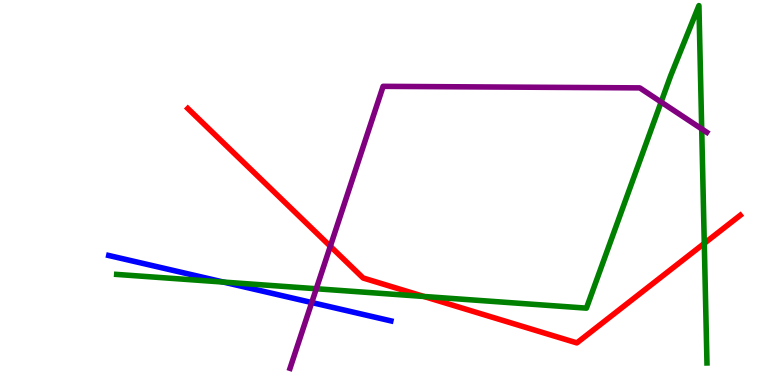[{'lines': ['blue', 'red'], 'intersections': []}, {'lines': ['green', 'red'], 'intersections': [{'x': 5.47, 'y': 2.3}, {'x': 9.09, 'y': 3.68}]}, {'lines': ['purple', 'red'], 'intersections': [{'x': 4.26, 'y': 3.6}]}, {'lines': ['blue', 'green'], 'intersections': [{'x': 2.88, 'y': 2.67}]}, {'lines': ['blue', 'purple'], 'intersections': [{'x': 4.02, 'y': 2.14}]}, {'lines': ['green', 'purple'], 'intersections': [{'x': 4.08, 'y': 2.5}, {'x': 8.53, 'y': 7.35}, {'x': 9.05, 'y': 6.65}]}]